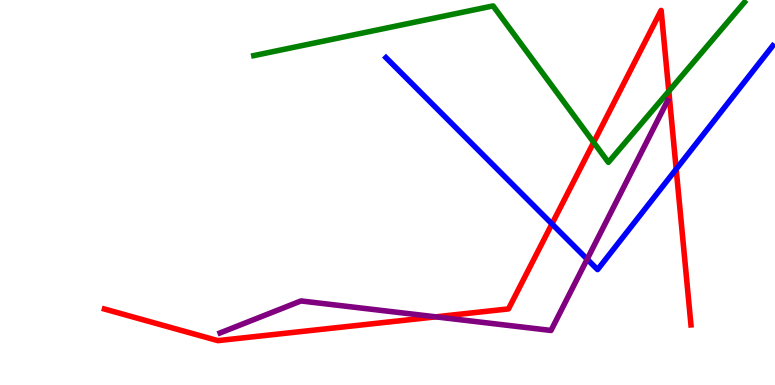[{'lines': ['blue', 'red'], 'intersections': [{'x': 7.12, 'y': 4.18}, {'x': 8.73, 'y': 5.61}]}, {'lines': ['green', 'red'], 'intersections': [{'x': 7.66, 'y': 6.3}, {'x': 8.63, 'y': 7.63}]}, {'lines': ['purple', 'red'], 'intersections': [{'x': 5.62, 'y': 1.77}]}, {'lines': ['blue', 'green'], 'intersections': []}, {'lines': ['blue', 'purple'], 'intersections': [{'x': 7.58, 'y': 3.27}]}, {'lines': ['green', 'purple'], 'intersections': []}]